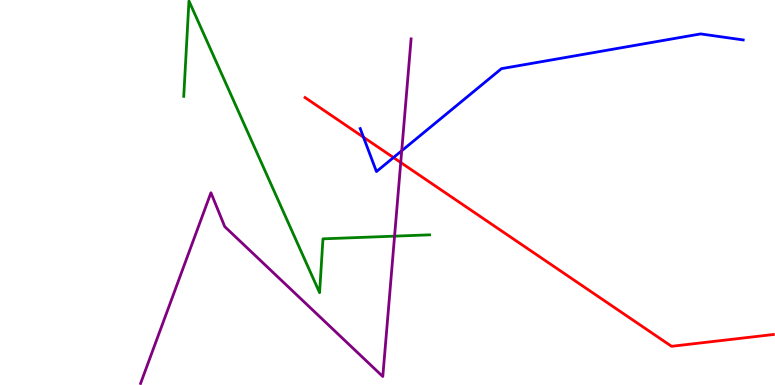[{'lines': ['blue', 'red'], 'intersections': [{'x': 4.69, 'y': 6.44}, {'x': 5.08, 'y': 5.91}]}, {'lines': ['green', 'red'], 'intersections': []}, {'lines': ['purple', 'red'], 'intersections': [{'x': 5.17, 'y': 5.78}]}, {'lines': ['blue', 'green'], 'intersections': []}, {'lines': ['blue', 'purple'], 'intersections': [{'x': 5.18, 'y': 6.08}]}, {'lines': ['green', 'purple'], 'intersections': [{'x': 5.09, 'y': 3.87}]}]